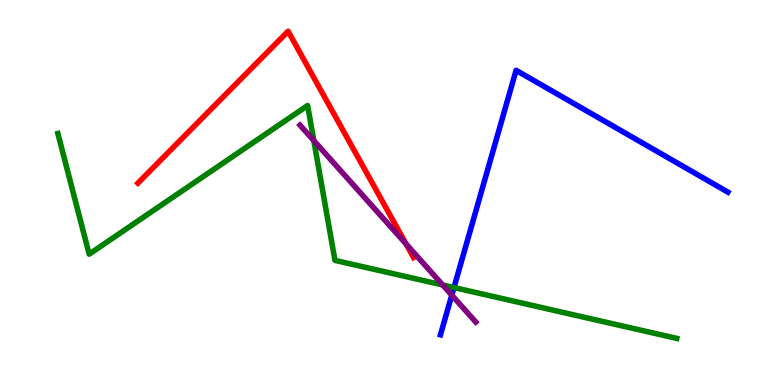[{'lines': ['blue', 'red'], 'intersections': []}, {'lines': ['green', 'red'], 'intersections': []}, {'lines': ['purple', 'red'], 'intersections': [{'x': 5.24, 'y': 3.67}]}, {'lines': ['blue', 'green'], 'intersections': [{'x': 5.86, 'y': 2.53}]}, {'lines': ['blue', 'purple'], 'intersections': [{'x': 5.83, 'y': 2.33}]}, {'lines': ['green', 'purple'], 'intersections': [{'x': 4.05, 'y': 6.35}, {'x': 5.71, 'y': 2.6}]}]